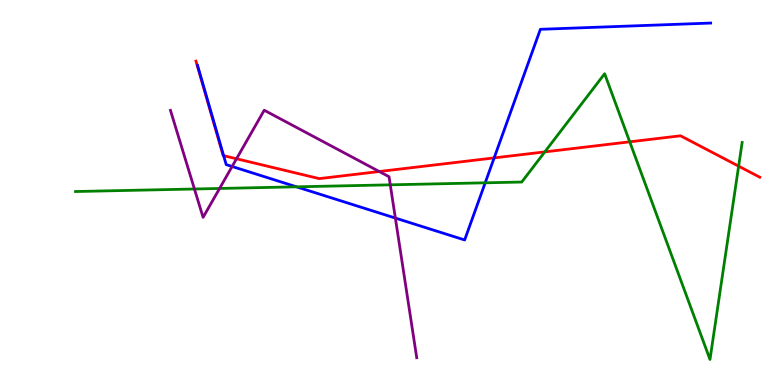[{'lines': ['blue', 'red'], 'intersections': [{'x': 2.89, 'y': 5.96}, {'x': 6.38, 'y': 5.9}]}, {'lines': ['green', 'red'], 'intersections': [{'x': 7.03, 'y': 6.05}, {'x': 8.13, 'y': 6.32}, {'x': 9.53, 'y': 5.68}]}, {'lines': ['purple', 'red'], 'intersections': [{'x': 3.05, 'y': 5.88}, {'x': 4.89, 'y': 5.55}]}, {'lines': ['blue', 'green'], 'intersections': [{'x': 3.83, 'y': 5.15}, {'x': 6.26, 'y': 5.25}]}, {'lines': ['blue', 'purple'], 'intersections': [{'x': 3.0, 'y': 5.68}, {'x': 5.1, 'y': 4.34}]}, {'lines': ['green', 'purple'], 'intersections': [{'x': 2.51, 'y': 5.09}, {'x': 2.83, 'y': 5.1}, {'x': 5.04, 'y': 5.2}]}]